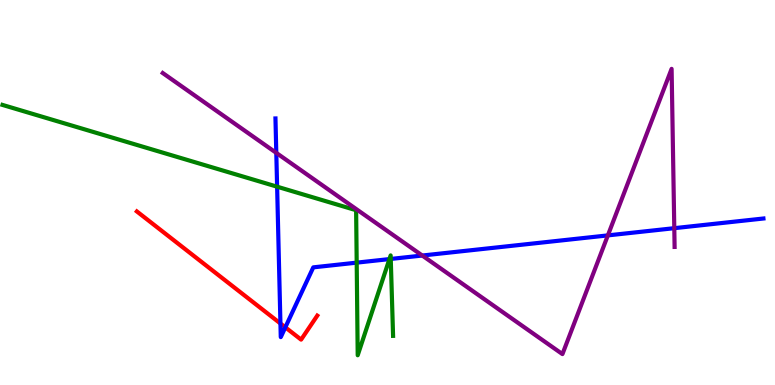[{'lines': ['blue', 'red'], 'intersections': [{'x': 3.62, 'y': 1.6}, {'x': 3.68, 'y': 1.5}]}, {'lines': ['green', 'red'], 'intersections': []}, {'lines': ['purple', 'red'], 'intersections': []}, {'lines': ['blue', 'green'], 'intersections': [{'x': 3.58, 'y': 5.15}, {'x': 4.6, 'y': 3.18}, {'x': 5.02, 'y': 3.27}, {'x': 5.04, 'y': 3.27}]}, {'lines': ['blue', 'purple'], 'intersections': [{'x': 3.57, 'y': 6.03}, {'x': 5.45, 'y': 3.36}, {'x': 7.84, 'y': 3.89}, {'x': 8.7, 'y': 4.07}]}, {'lines': ['green', 'purple'], 'intersections': []}]